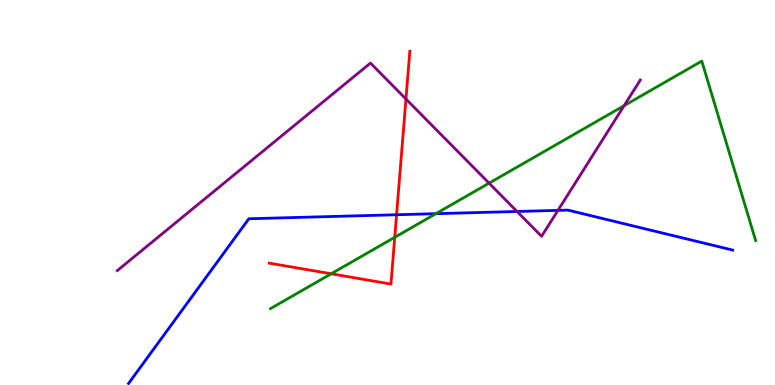[{'lines': ['blue', 'red'], 'intersections': [{'x': 5.12, 'y': 4.42}]}, {'lines': ['green', 'red'], 'intersections': [{'x': 4.27, 'y': 2.89}, {'x': 5.09, 'y': 3.84}]}, {'lines': ['purple', 'red'], 'intersections': [{'x': 5.24, 'y': 7.43}]}, {'lines': ['blue', 'green'], 'intersections': [{'x': 5.62, 'y': 4.45}]}, {'lines': ['blue', 'purple'], 'intersections': [{'x': 6.67, 'y': 4.51}, {'x': 7.2, 'y': 4.54}]}, {'lines': ['green', 'purple'], 'intersections': [{'x': 6.31, 'y': 5.24}, {'x': 8.05, 'y': 7.26}]}]